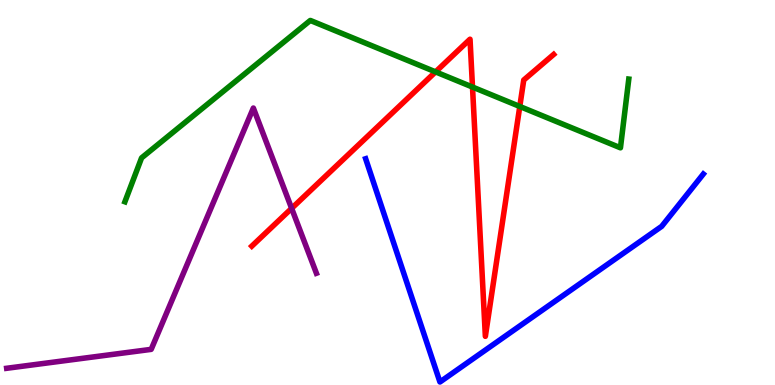[{'lines': ['blue', 'red'], 'intersections': []}, {'lines': ['green', 'red'], 'intersections': [{'x': 5.62, 'y': 8.13}, {'x': 6.1, 'y': 7.74}, {'x': 6.71, 'y': 7.23}]}, {'lines': ['purple', 'red'], 'intersections': [{'x': 3.76, 'y': 4.59}]}, {'lines': ['blue', 'green'], 'intersections': []}, {'lines': ['blue', 'purple'], 'intersections': []}, {'lines': ['green', 'purple'], 'intersections': []}]